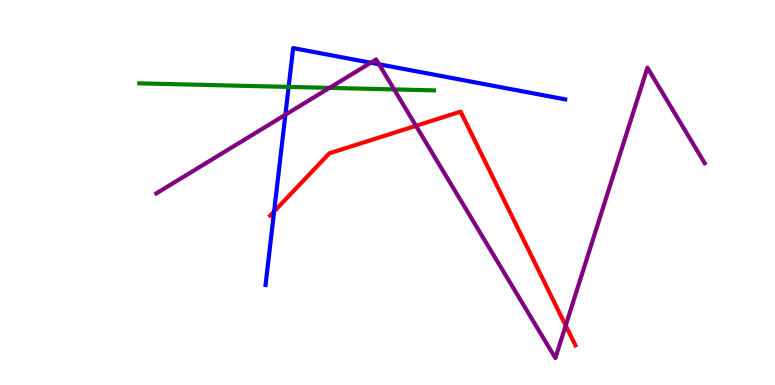[{'lines': ['blue', 'red'], 'intersections': [{'x': 3.54, 'y': 4.51}]}, {'lines': ['green', 'red'], 'intersections': []}, {'lines': ['purple', 'red'], 'intersections': [{'x': 5.37, 'y': 6.73}, {'x': 7.3, 'y': 1.54}]}, {'lines': ['blue', 'green'], 'intersections': [{'x': 3.72, 'y': 7.74}]}, {'lines': ['blue', 'purple'], 'intersections': [{'x': 3.68, 'y': 7.02}, {'x': 4.78, 'y': 8.37}, {'x': 4.89, 'y': 8.33}]}, {'lines': ['green', 'purple'], 'intersections': [{'x': 4.25, 'y': 7.72}, {'x': 5.09, 'y': 7.68}]}]